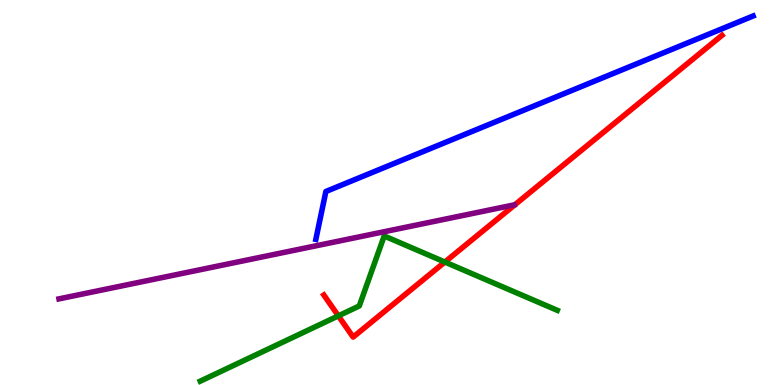[{'lines': ['blue', 'red'], 'intersections': []}, {'lines': ['green', 'red'], 'intersections': [{'x': 4.37, 'y': 1.8}, {'x': 5.74, 'y': 3.19}]}, {'lines': ['purple', 'red'], 'intersections': []}, {'lines': ['blue', 'green'], 'intersections': []}, {'lines': ['blue', 'purple'], 'intersections': []}, {'lines': ['green', 'purple'], 'intersections': []}]